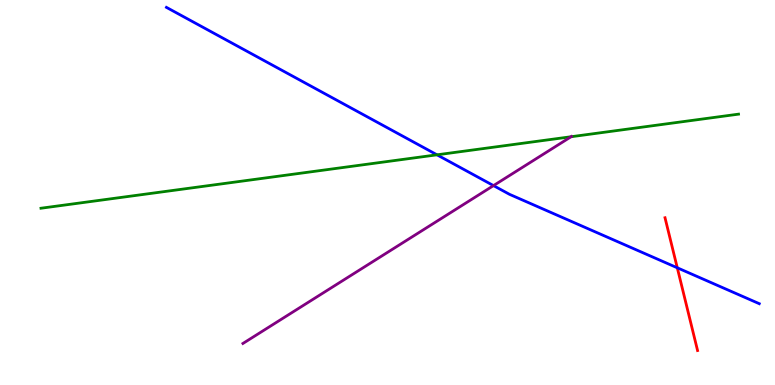[{'lines': ['blue', 'red'], 'intersections': [{'x': 8.74, 'y': 3.04}]}, {'lines': ['green', 'red'], 'intersections': []}, {'lines': ['purple', 'red'], 'intersections': []}, {'lines': ['blue', 'green'], 'intersections': [{'x': 5.64, 'y': 5.98}]}, {'lines': ['blue', 'purple'], 'intersections': [{'x': 6.37, 'y': 5.18}]}, {'lines': ['green', 'purple'], 'intersections': [{'x': 7.37, 'y': 6.45}]}]